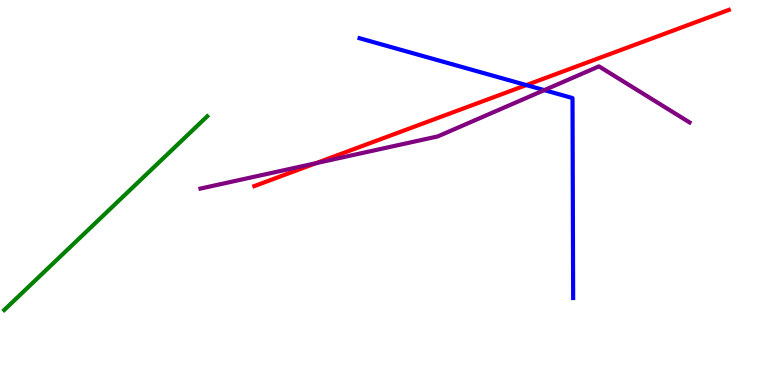[{'lines': ['blue', 'red'], 'intersections': [{'x': 6.79, 'y': 7.79}]}, {'lines': ['green', 'red'], 'intersections': []}, {'lines': ['purple', 'red'], 'intersections': [{'x': 4.08, 'y': 5.76}]}, {'lines': ['blue', 'green'], 'intersections': []}, {'lines': ['blue', 'purple'], 'intersections': [{'x': 7.02, 'y': 7.66}]}, {'lines': ['green', 'purple'], 'intersections': []}]